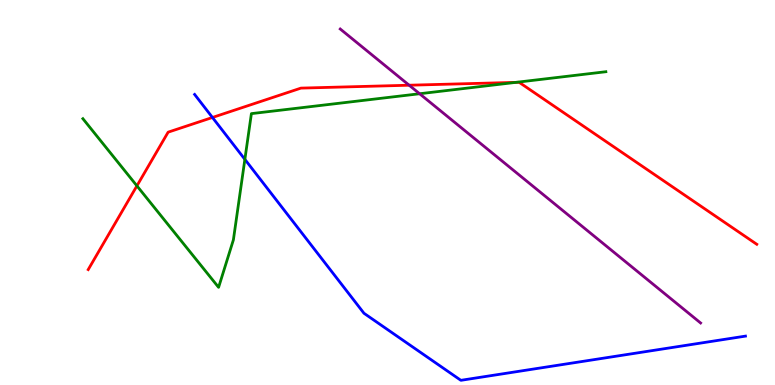[{'lines': ['blue', 'red'], 'intersections': [{'x': 2.74, 'y': 6.95}]}, {'lines': ['green', 'red'], 'intersections': [{'x': 1.77, 'y': 5.17}, {'x': 6.66, 'y': 7.86}]}, {'lines': ['purple', 'red'], 'intersections': [{'x': 5.28, 'y': 7.79}]}, {'lines': ['blue', 'green'], 'intersections': [{'x': 3.16, 'y': 5.86}]}, {'lines': ['blue', 'purple'], 'intersections': []}, {'lines': ['green', 'purple'], 'intersections': [{'x': 5.41, 'y': 7.57}]}]